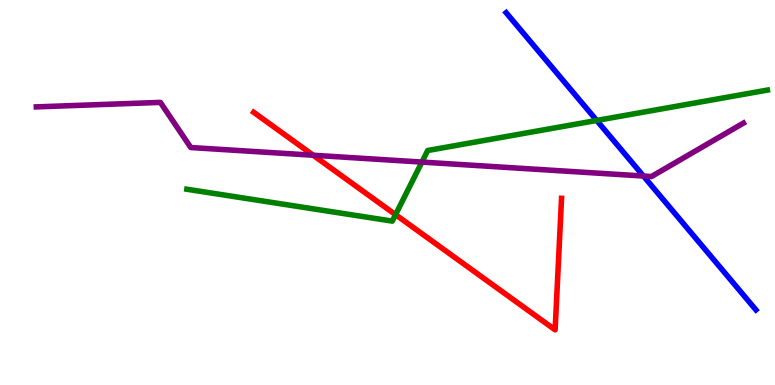[{'lines': ['blue', 'red'], 'intersections': []}, {'lines': ['green', 'red'], 'intersections': [{'x': 5.1, 'y': 4.42}]}, {'lines': ['purple', 'red'], 'intersections': [{'x': 4.04, 'y': 5.97}]}, {'lines': ['blue', 'green'], 'intersections': [{'x': 7.7, 'y': 6.87}]}, {'lines': ['blue', 'purple'], 'intersections': [{'x': 8.3, 'y': 5.43}]}, {'lines': ['green', 'purple'], 'intersections': [{'x': 5.44, 'y': 5.79}]}]